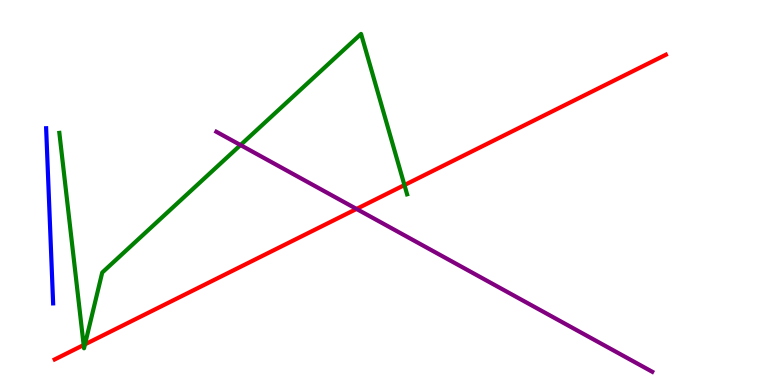[{'lines': ['blue', 'red'], 'intersections': []}, {'lines': ['green', 'red'], 'intersections': [{'x': 1.08, 'y': 1.04}, {'x': 1.1, 'y': 1.06}, {'x': 5.22, 'y': 5.19}]}, {'lines': ['purple', 'red'], 'intersections': [{'x': 4.6, 'y': 4.57}]}, {'lines': ['blue', 'green'], 'intersections': []}, {'lines': ['blue', 'purple'], 'intersections': []}, {'lines': ['green', 'purple'], 'intersections': [{'x': 3.1, 'y': 6.23}]}]